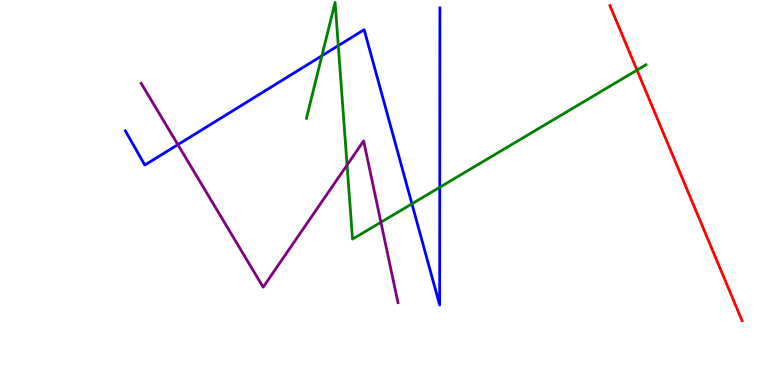[{'lines': ['blue', 'red'], 'intersections': []}, {'lines': ['green', 'red'], 'intersections': [{'x': 8.22, 'y': 8.18}]}, {'lines': ['purple', 'red'], 'intersections': []}, {'lines': ['blue', 'green'], 'intersections': [{'x': 4.15, 'y': 8.55}, {'x': 4.36, 'y': 8.81}, {'x': 5.32, 'y': 4.71}, {'x': 5.67, 'y': 5.14}]}, {'lines': ['blue', 'purple'], 'intersections': [{'x': 2.3, 'y': 6.24}]}, {'lines': ['green', 'purple'], 'intersections': [{'x': 4.48, 'y': 5.71}, {'x': 4.91, 'y': 4.23}]}]